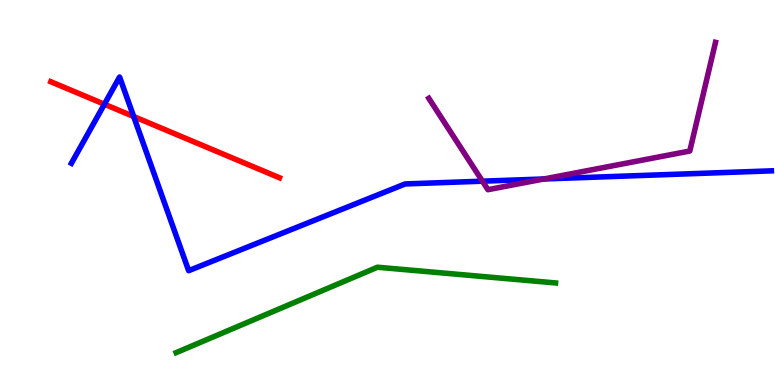[{'lines': ['blue', 'red'], 'intersections': [{'x': 1.35, 'y': 7.29}, {'x': 1.72, 'y': 6.97}]}, {'lines': ['green', 'red'], 'intersections': []}, {'lines': ['purple', 'red'], 'intersections': []}, {'lines': ['blue', 'green'], 'intersections': []}, {'lines': ['blue', 'purple'], 'intersections': [{'x': 6.22, 'y': 5.29}, {'x': 7.02, 'y': 5.35}]}, {'lines': ['green', 'purple'], 'intersections': []}]